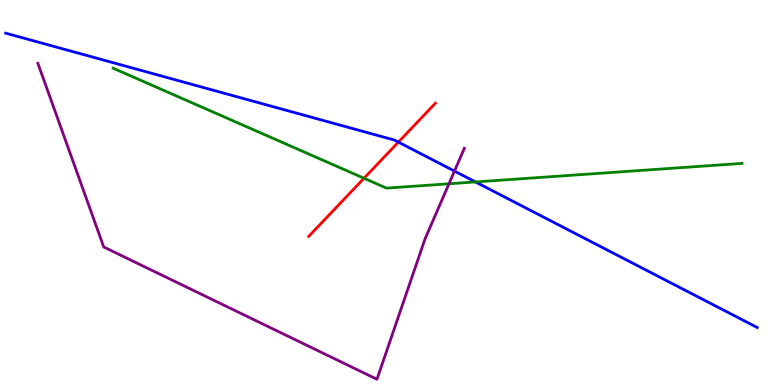[{'lines': ['blue', 'red'], 'intersections': [{'x': 5.14, 'y': 6.31}]}, {'lines': ['green', 'red'], 'intersections': [{'x': 4.7, 'y': 5.37}]}, {'lines': ['purple', 'red'], 'intersections': []}, {'lines': ['blue', 'green'], 'intersections': [{'x': 6.14, 'y': 5.27}]}, {'lines': ['blue', 'purple'], 'intersections': [{'x': 5.86, 'y': 5.56}]}, {'lines': ['green', 'purple'], 'intersections': [{'x': 5.79, 'y': 5.23}]}]